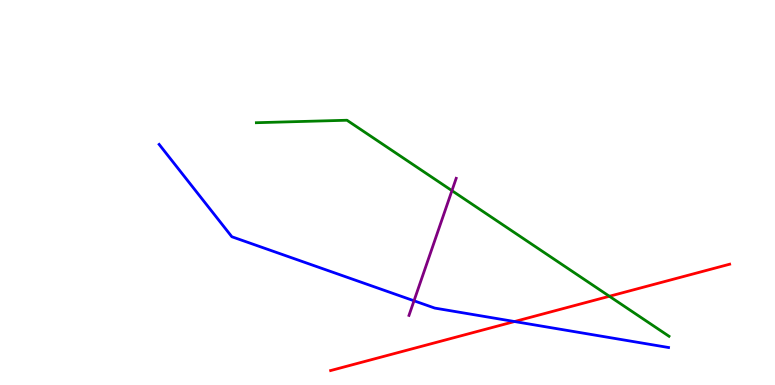[{'lines': ['blue', 'red'], 'intersections': [{'x': 6.64, 'y': 1.65}]}, {'lines': ['green', 'red'], 'intersections': [{'x': 7.86, 'y': 2.3}]}, {'lines': ['purple', 'red'], 'intersections': []}, {'lines': ['blue', 'green'], 'intersections': []}, {'lines': ['blue', 'purple'], 'intersections': [{'x': 5.34, 'y': 2.19}]}, {'lines': ['green', 'purple'], 'intersections': [{'x': 5.83, 'y': 5.05}]}]